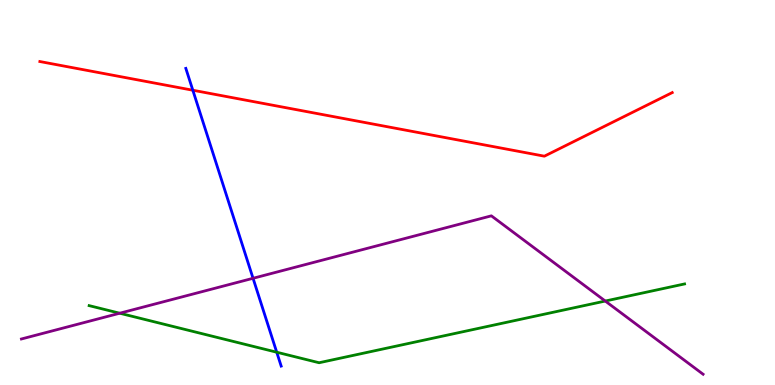[{'lines': ['blue', 'red'], 'intersections': [{'x': 2.49, 'y': 7.66}]}, {'lines': ['green', 'red'], 'intersections': []}, {'lines': ['purple', 'red'], 'intersections': []}, {'lines': ['blue', 'green'], 'intersections': [{'x': 3.57, 'y': 0.852}]}, {'lines': ['blue', 'purple'], 'intersections': [{'x': 3.27, 'y': 2.77}]}, {'lines': ['green', 'purple'], 'intersections': [{'x': 1.54, 'y': 1.86}, {'x': 7.81, 'y': 2.18}]}]